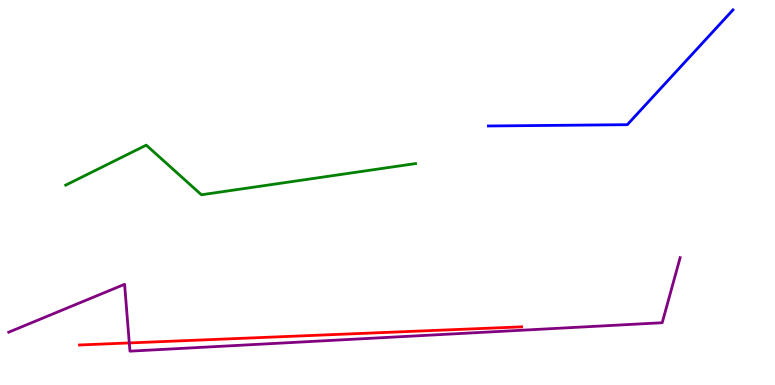[{'lines': ['blue', 'red'], 'intersections': []}, {'lines': ['green', 'red'], 'intersections': []}, {'lines': ['purple', 'red'], 'intersections': [{'x': 1.67, 'y': 1.09}]}, {'lines': ['blue', 'green'], 'intersections': []}, {'lines': ['blue', 'purple'], 'intersections': []}, {'lines': ['green', 'purple'], 'intersections': []}]